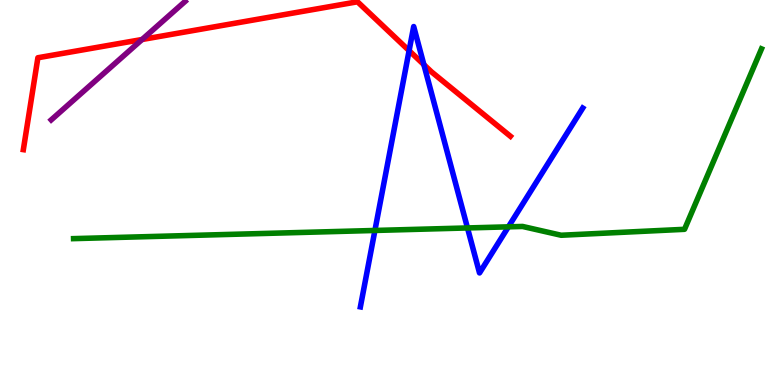[{'lines': ['blue', 'red'], 'intersections': [{'x': 5.28, 'y': 8.68}, {'x': 5.47, 'y': 8.32}]}, {'lines': ['green', 'red'], 'intersections': []}, {'lines': ['purple', 'red'], 'intersections': [{'x': 1.83, 'y': 8.97}]}, {'lines': ['blue', 'green'], 'intersections': [{'x': 4.84, 'y': 4.01}, {'x': 6.03, 'y': 4.08}, {'x': 6.56, 'y': 4.11}]}, {'lines': ['blue', 'purple'], 'intersections': []}, {'lines': ['green', 'purple'], 'intersections': []}]